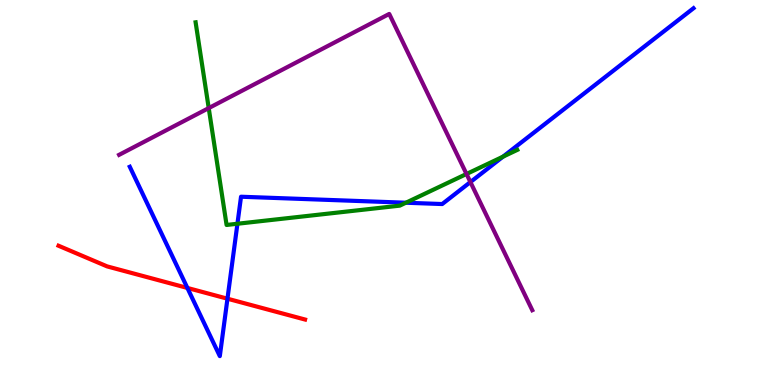[{'lines': ['blue', 'red'], 'intersections': [{'x': 2.42, 'y': 2.52}, {'x': 2.94, 'y': 2.24}]}, {'lines': ['green', 'red'], 'intersections': []}, {'lines': ['purple', 'red'], 'intersections': []}, {'lines': ['blue', 'green'], 'intersections': [{'x': 3.06, 'y': 4.19}, {'x': 5.24, 'y': 4.73}, {'x': 6.49, 'y': 5.93}]}, {'lines': ['blue', 'purple'], 'intersections': [{'x': 6.07, 'y': 5.27}]}, {'lines': ['green', 'purple'], 'intersections': [{'x': 2.69, 'y': 7.19}, {'x': 6.02, 'y': 5.48}]}]